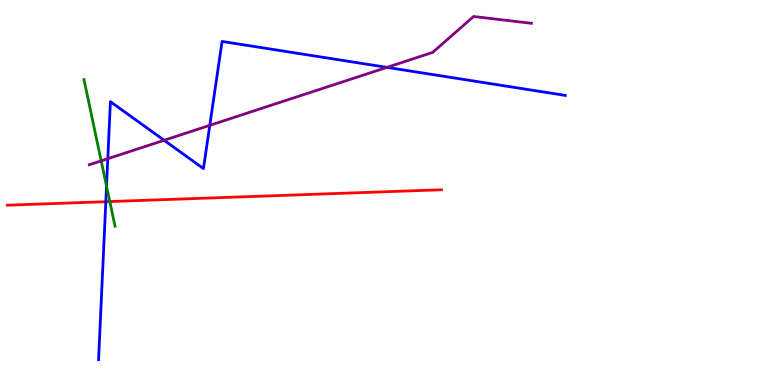[{'lines': ['blue', 'red'], 'intersections': [{'x': 1.37, 'y': 4.76}]}, {'lines': ['green', 'red'], 'intersections': [{'x': 1.42, 'y': 4.76}]}, {'lines': ['purple', 'red'], 'intersections': []}, {'lines': ['blue', 'green'], 'intersections': [{'x': 1.37, 'y': 5.17}]}, {'lines': ['blue', 'purple'], 'intersections': [{'x': 1.39, 'y': 5.88}, {'x': 2.12, 'y': 6.36}, {'x': 2.71, 'y': 6.74}, {'x': 4.99, 'y': 8.25}]}, {'lines': ['green', 'purple'], 'intersections': [{'x': 1.31, 'y': 5.82}]}]